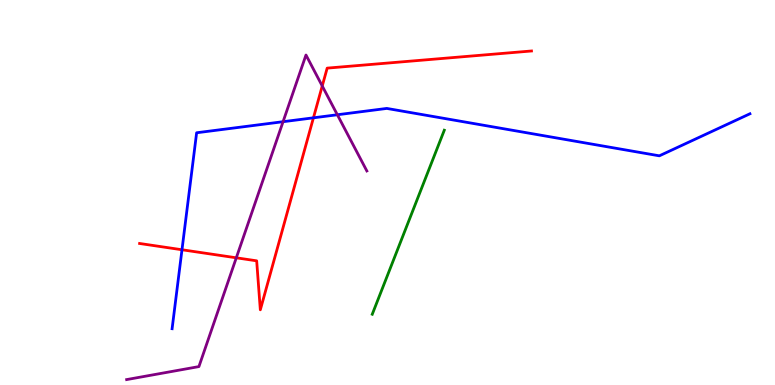[{'lines': ['blue', 'red'], 'intersections': [{'x': 2.35, 'y': 3.51}, {'x': 4.04, 'y': 6.94}]}, {'lines': ['green', 'red'], 'intersections': []}, {'lines': ['purple', 'red'], 'intersections': [{'x': 3.05, 'y': 3.3}, {'x': 4.16, 'y': 7.77}]}, {'lines': ['blue', 'green'], 'intersections': []}, {'lines': ['blue', 'purple'], 'intersections': [{'x': 3.65, 'y': 6.84}, {'x': 4.35, 'y': 7.02}]}, {'lines': ['green', 'purple'], 'intersections': []}]